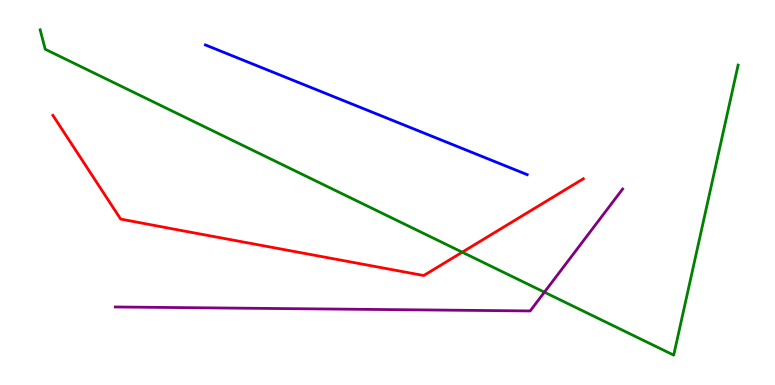[{'lines': ['blue', 'red'], 'intersections': []}, {'lines': ['green', 'red'], 'intersections': [{'x': 5.96, 'y': 3.45}]}, {'lines': ['purple', 'red'], 'intersections': []}, {'lines': ['blue', 'green'], 'intersections': []}, {'lines': ['blue', 'purple'], 'intersections': []}, {'lines': ['green', 'purple'], 'intersections': [{'x': 7.02, 'y': 2.41}]}]